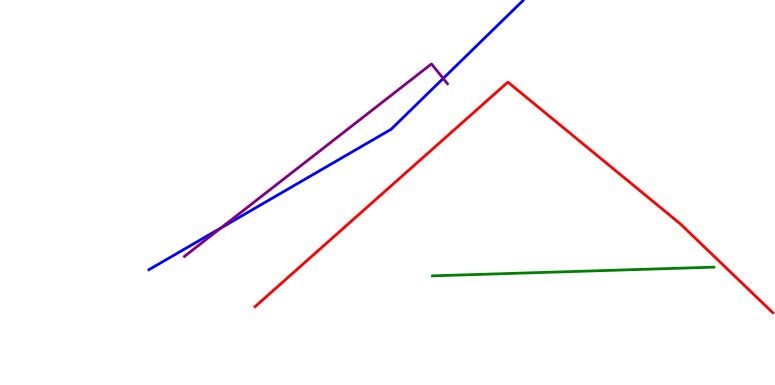[{'lines': ['blue', 'red'], 'intersections': []}, {'lines': ['green', 'red'], 'intersections': []}, {'lines': ['purple', 'red'], 'intersections': []}, {'lines': ['blue', 'green'], 'intersections': []}, {'lines': ['blue', 'purple'], 'intersections': [{'x': 2.85, 'y': 4.08}, {'x': 5.72, 'y': 7.96}]}, {'lines': ['green', 'purple'], 'intersections': []}]